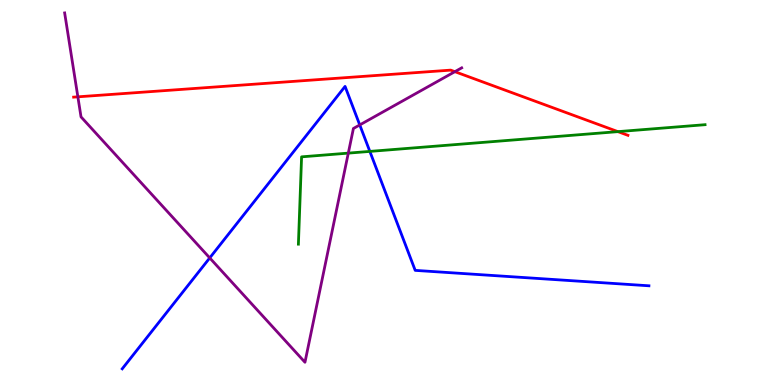[{'lines': ['blue', 'red'], 'intersections': []}, {'lines': ['green', 'red'], 'intersections': [{'x': 7.97, 'y': 6.58}]}, {'lines': ['purple', 'red'], 'intersections': [{'x': 1.0, 'y': 7.49}, {'x': 5.87, 'y': 8.14}]}, {'lines': ['blue', 'green'], 'intersections': [{'x': 4.77, 'y': 6.07}]}, {'lines': ['blue', 'purple'], 'intersections': [{'x': 2.71, 'y': 3.3}, {'x': 4.64, 'y': 6.76}]}, {'lines': ['green', 'purple'], 'intersections': [{'x': 4.49, 'y': 6.02}]}]